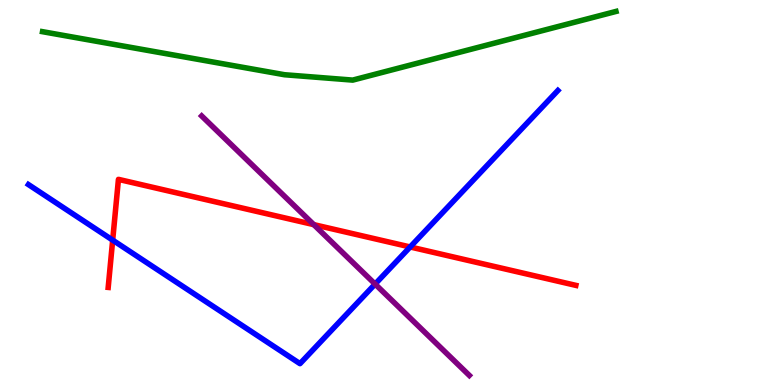[{'lines': ['blue', 'red'], 'intersections': [{'x': 1.45, 'y': 3.76}, {'x': 5.29, 'y': 3.59}]}, {'lines': ['green', 'red'], 'intersections': []}, {'lines': ['purple', 'red'], 'intersections': [{'x': 4.05, 'y': 4.17}]}, {'lines': ['blue', 'green'], 'intersections': []}, {'lines': ['blue', 'purple'], 'intersections': [{'x': 4.84, 'y': 2.62}]}, {'lines': ['green', 'purple'], 'intersections': []}]